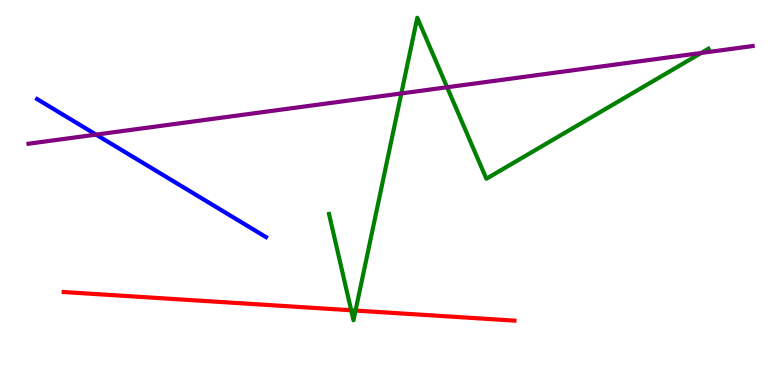[{'lines': ['blue', 'red'], 'intersections': []}, {'lines': ['green', 'red'], 'intersections': [{'x': 4.53, 'y': 1.94}, {'x': 4.59, 'y': 1.93}]}, {'lines': ['purple', 'red'], 'intersections': []}, {'lines': ['blue', 'green'], 'intersections': []}, {'lines': ['blue', 'purple'], 'intersections': [{'x': 1.24, 'y': 6.5}]}, {'lines': ['green', 'purple'], 'intersections': [{'x': 5.18, 'y': 7.57}, {'x': 5.77, 'y': 7.73}, {'x': 9.05, 'y': 8.62}]}]